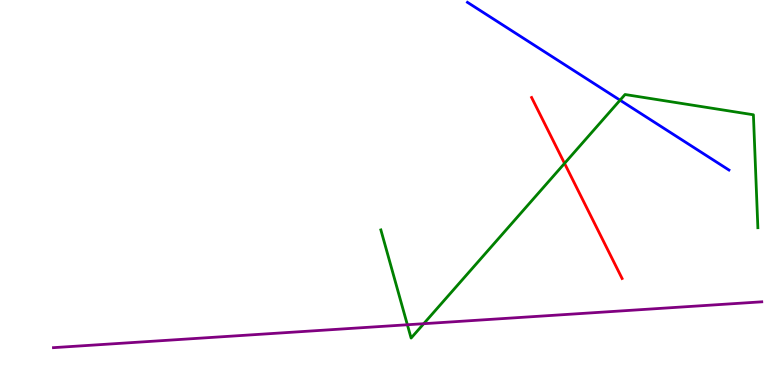[{'lines': ['blue', 'red'], 'intersections': []}, {'lines': ['green', 'red'], 'intersections': [{'x': 7.28, 'y': 5.76}]}, {'lines': ['purple', 'red'], 'intersections': []}, {'lines': ['blue', 'green'], 'intersections': [{'x': 8.0, 'y': 7.4}]}, {'lines': ['blue', 'purple'], 'intersections': []}, {'lines': ['green', 'purple'], 'intersections': [{'x': 5.26, 'y': 1.56}, {'x': 5.47, 'y': 1.59}]}]